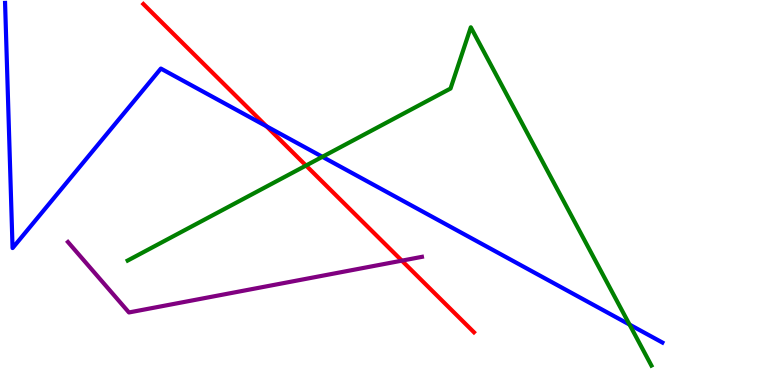[{'lines': ['blue', 'red'], 'intersections': [{'x': 3.44, 'y': 6.72}]}, {'lines': ['green', 'red'], 'intersections': [{'x': 3.95, 'y': 5.7}]}, {'lines': ['purple', 'red'], 'intersections': [{'x': 5.18, 'y': 3.23}]}, {'lines': ['blue', 'green'], 'intersections': [{'x': 4.16, 'y': 5.93}, {'x': 8.12, 'y': 1.57}]}, {'lines': ['blue', 'purple'], 'intersections': []}, {'lines': ['green', 'purple'], 'intersections': []}]